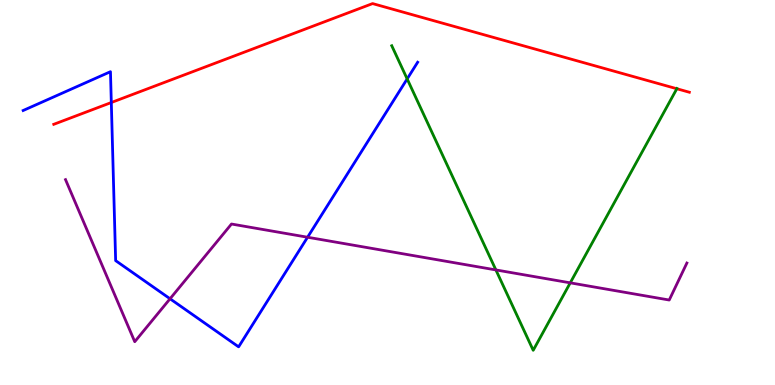[{'lines': ['blue', 'red'], 'intersections': [{'x': 1.44, 'y': 7.34}]}, {'lines': ['green', 'red'], 'intersections': [{'x': 8.73, 'y': 7.7}]}, {'lines': ['purple', 'red'], 'intersections': []}, {'lines': ['blue', 'green'], 'intersections': [{'x': 5.25, 'y': 7.95}]}, {'lines': ['blue', 'purple'], 'intersections': [{'x': 2.19, 'y': 2.24}, {'x': 3.97, 'y': 3.84}]}, {'lines': ['green', 'purple'], 'intersections': [{'x': 6.4, 'y': 2.99}, {'x': 7.36, 'y': 2.65}]}]